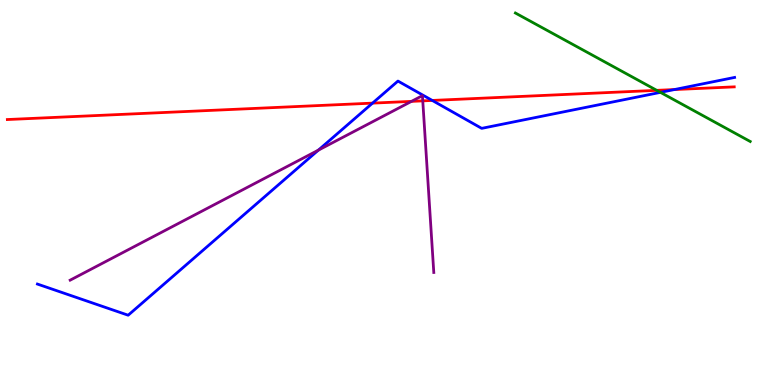[{'lines': ['blue', 'red'], 'intersections': [{'x': 4.81, 'y': 7.32}, {'x': 5.58, 'y': 7.39}, {'x': 8.7, 'y': 7.67}]}, {'lines': ['green', 'red'], 'intersections': [{'x': 8.47, 'y': 7.65}]}, {'lines': ['purple', 'red'], 'intersections': [{'x': 5.31, 'y': 7.37}, {'x': 5.46, 'y': 7.38}]}, {'lines': ['blue', 'green'], 'intersections': [{'x': 8.52, 'y': 7.6}]}, {'lines': ['blue', 'purple'], 'intersections': [{'x': 4.11, 'y': 6.1}]}, {'lines': ['green', 'purple'], 'intersections': []}]